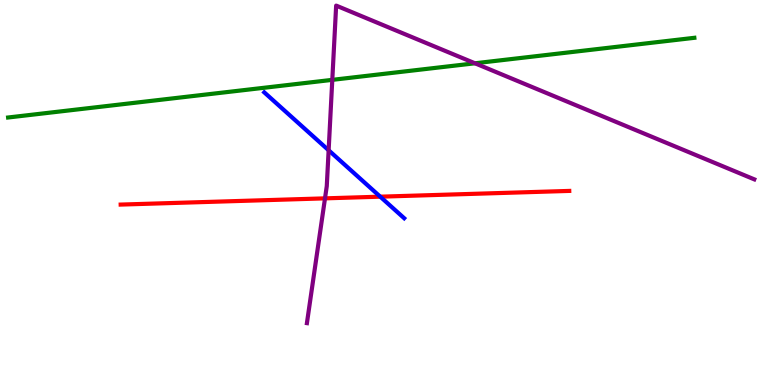[{'lines': ['blue', 'red'], 'intersections': [{'x': 4.91, 'y': 4.89}]}, {'lines': ['green', 'red'], 'intersections': []}, {'lines': ['purple', 'red'], 'intersections': [{'x': 4.19, 'y': 4.85}]}, {'lines': ['blue', 'green'], 'intersections': []}, {'lines': ['blue', 'purple'], 'intersections': [{'x': 4.24, 'y': 6.1}]}, {'lines': ['green', 'purple'], 'intersections': [{'x': 4.29, 'y': 7.93}, {'x': 6.13, 'y': 8.36}]}]